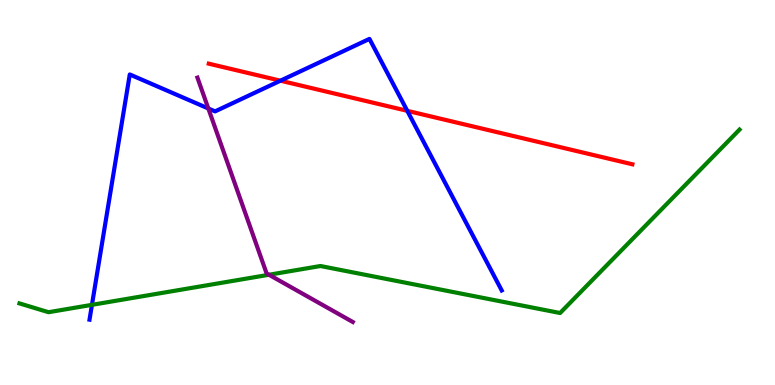[{'lines': ['blue', 'red'], 'intersections': [{'x': 3.62, 'y': 7.9}, {'x': 5.26, 'y': 7.12}]}, {'lines': ['green', 'red'], 'intersections': []}, {'lines': ['purple', 'red'], 'intersections': []}, {'lines': ['blue', 'green'], 'intersections': [{'x': 1.19, 'y': 2.08}]}, {'lines': ['blue', 'purple'], 'intersections': [{'x': 2.69, 'y': 7.18}]}, {'lines': ['green', 'purple'], 'intersections': [{'x': 3.47, 'y': 2.86}]}]